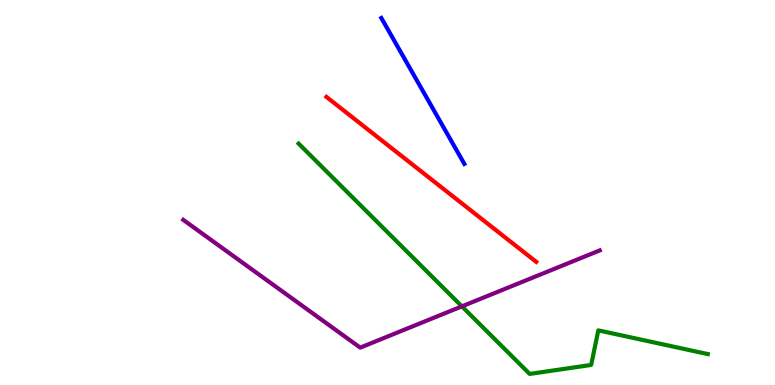[{'lines': ['blue', 'red'], 'intersections': []}, {'lines': ['green', 'red'], 'intersections': []}, {'lines': ['purple', 'red'], 'intersections': []}, {'lines': ['blue', 'green'], 'intersections': []}, {'lines': ['blue', 'purple'], 'intersections': []}, {'lines': ['green', 'purple'], 'intersections': [{'x': 5.96, 'y': 2.04}]}]